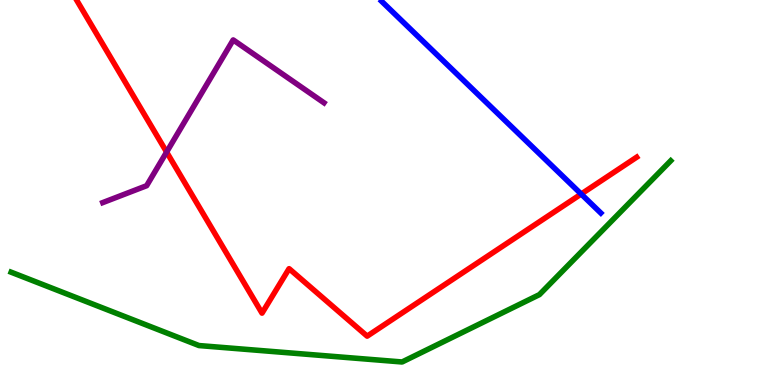[{'lines': ['blue', 'red'], 'intersections': [{'x': 7.5, 'y': 4.96}]}, {'lines': ['green', 'red'], 'intersections': []}, {'lines': ['purple', 'red'], 'intersections': [{'x': 2.15, 'y': 6.05}]}, {'lines': ['blue', 'green'], 'intersections': []}, {'lines': ['blue', 'purple'], 'intersections': []}, {'lines': ['green', 'purple'], 'intersections': []}]